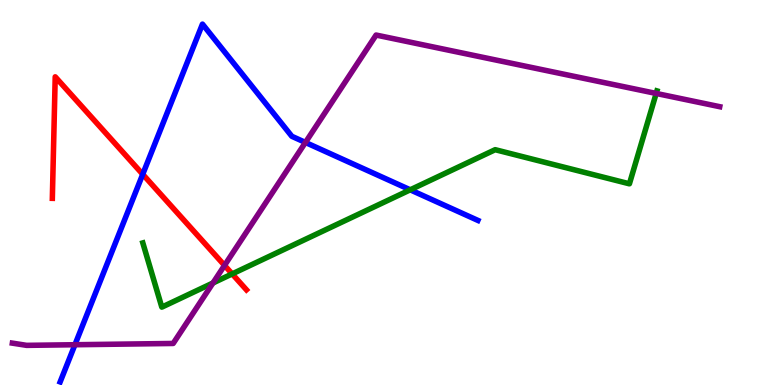[{'lines': ['blue', 'red'], 'intersections': [{'x': 1.84, 'y': 5.47}]}, {'lines': ['green', 'red'], 'intersections': [{'x': 3.0, 'y': 2.89}]}, {'lines': ['purple', 'red'], 'intersections': [{'x': 2.9, 'y': 3.11}]}, {'lines': ['blue', 'green'], 'intersections': [{'x': 5.29, 'y': 5.07}]}, {'lines': ['blue', 'purple'], 'intersections': [{'x': 0.967, 'y': 1.05}, {'x': 3.94, 'y': 6.3}]}, {'lines': ['green', 'purple'], 'intersections': [{'x': 2.75, 'y': 2.65}, {'x': 8.47, 'y': 7.57}]}]